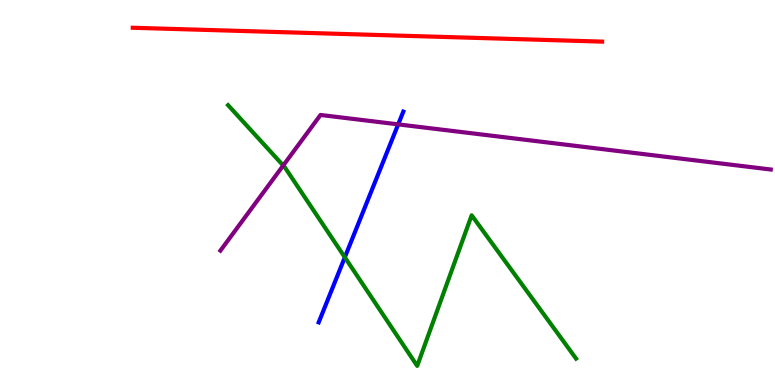[{'lines': ['blue', 'red'], 'intersections': []}, {'lines': ['green', 'red'], 'intersections': []}, {'lines': ['purple', 'red'], 'intersections': []}, {'lines': ['blue', 'green'], 'intersections': [{'x': 4.45, 'y': 3.32}]}, {'lines': ['blue', 'purple'], 'intersections': [{'x': 5.14, 'y': 6.77}]}, {'lines': ['green', 'purple'], 'intersections': [{'x': 3.65, 'y': 5.7}]}]